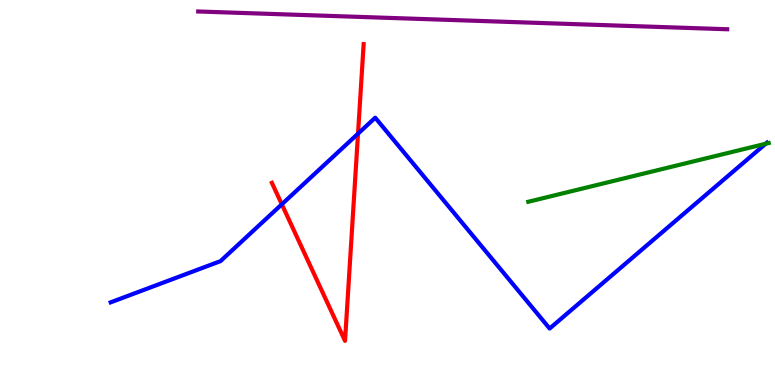[{'lines': ['blue', 'red'], 'intersections': [{'x': 3.64, 'y': 4.69}, {'x': 4.62, 'y': 6.53}]}, {'lines': ['green', 'red'], 'intersections': []}, {'lines': ['purple', 'red'], 'intersections': []}, {'lines': ['blue', 'green'], 'intersections': [{'x': 9.88, 'y': 6.27}]}, {'lines': ['blue', 'purple'], 'intersections': []}, {'lines': ['green', 'purple'], 'intersections': []}]